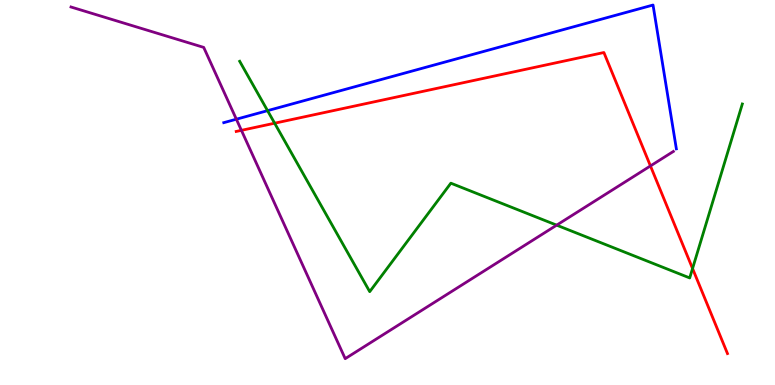[{'lines': ['blue', 'red'], 'intersections': []}, {'lines': ['green', 'red'], 'intersections': [{'x': 3.54, 'y': 6.8}, {'x': 8.94, 'y': 3.03}]}, {'lines': ['purple', 'red'], 'intersections': [{'x': 3.12, 'y': 6.61}, {'x': 8.39, 'y': 5.69}]}, {'lines': ['blue', 'green'], 'intersections': [{'x': 3.45, 'y': 7.13}]}, {'lines': ['blue', 'purple'], 'intersections': [{'x': 3.05, 'y': 6.9}]}, {'lines': ['green', 'purple'], 'intersections': [{'x': 7.18, 'y': 4.15}]}]